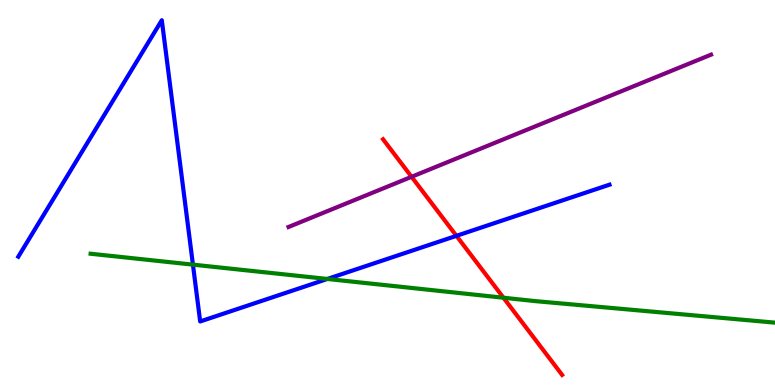[{'lines': ['blue', 'red'], 'intersections': [{'x': 5.89, 'y': 3.87}]}, {'lines': ['green', 'red'], 'intersections': [{'x': 6.5, 'y': 2.27}]}, {'lines': ['purple', 'red'], 'intersections': [{'x': 5.31, 'y': 5.41}]}, {'lines': ['blue', 'green'], 'intersections': [{'x': 2.49, 'y': 3.13}, {'x': 4.22, 'y': 2.75}]}, {'lines': ['blue', 'purple'], 'intersections': []}, {'lines': ['green', 'purple'], 'intersections': []}]